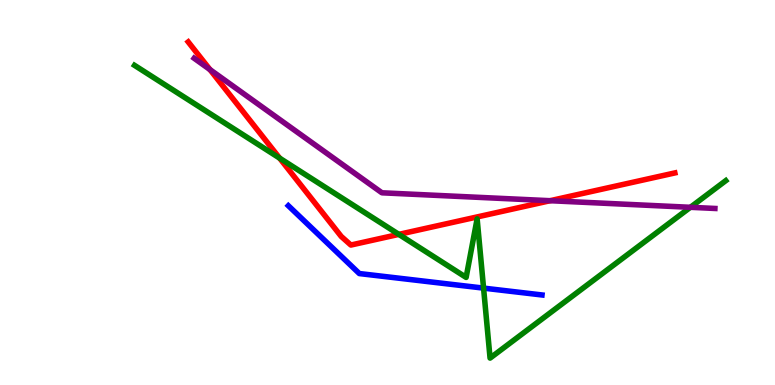[{'lines': ['blue', 'red'], 'intersections': []}, {'lines': ['green', 'red'], 'intersections': [{'x': 3.61, 'y': 5.89}, {'x': 5.15, 'y': 3.91}]}, {'lines': ['purple', 'red'], 'intersections': [{'x': 2.71, 'y': 8.19}, {'x': 7.1, 'y': 4.79}]}, {'lines': ['blue', 'green'], 'intersections': [{'x': 6.24, 'y': 2.52}]}, {'lines': ['blue', 'purple'], 'intersections': []}, {'lines': ['green', 'purple'], 'intersections': [{'x': 8.91, 'y': 4.62}]}]